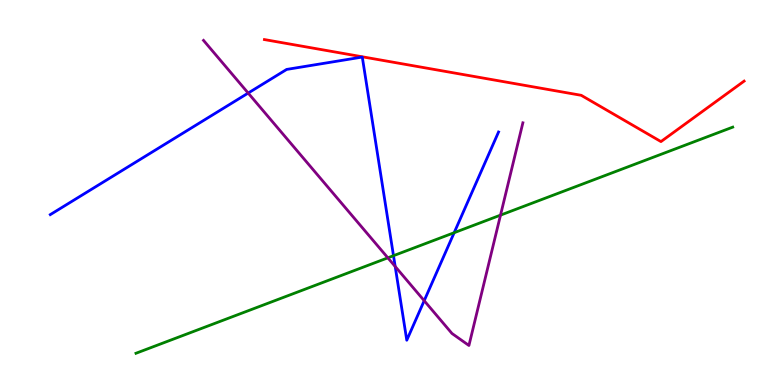[{'lines': ['blue', 'red'], 'intersections': []}, {'lines': ['green', 'red'], 'intersections': []}, {'lines': ['purple', 'red'], 'intersections': []}, {'lines': ['blue', 'green'], 'intersections': [{'x': 5.08, 'y': 3.36}, {'x': 5.86, 'y': 3.96}]}, {'lines': ['blue', 'purple'], 'intersections': [{'x': 3.2, 'y': 7.58}, {'x': 5.1, 'y': 3.08}, {'x': 5.47, 'y': 2.19}]}, {'lines': ['green', 'purple'], 'intersections': [{'x': 5.0, 'y': 3.3}, {'x': 6.46, 'y': 4.41}]}]